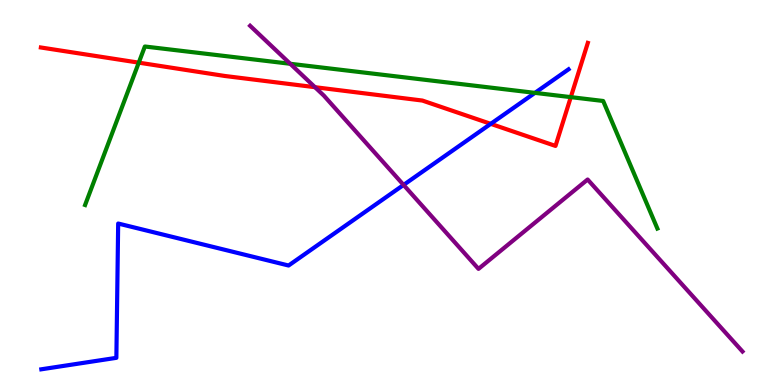[{'lines': ['blue', 'red'], 'intersections': [{'x': 6.33, 'y': 6.78}]}, {'lines': ['green', 'red'], 'intersections': [{'x': 1.79, 'y': 8.37}, {'x': 7.37, 'y': 7.48}]}, {'lines': ['purple', 'red'], 'intersections': [{'x': 4.06, 'y': 7.74}]}, {'lines': ['blue', 'green'], 'intersections': [{'x': 6.9, 'y': 7.59}]}, {'lines': ['blue', 'purple'], 'intersections': [{'x': 5.21, 'y': 5.2}]}, {'lines': ['green', 'purple'], 'intersections': [{'x': 3.75, 'y': 8.34}]}]